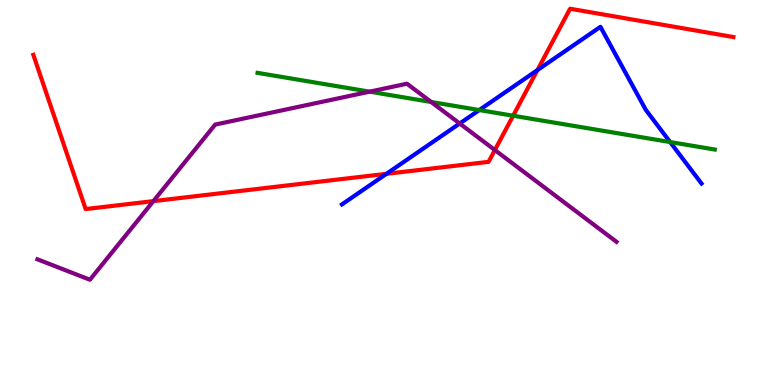[{'lines': ['blue', 'red'], 'intersections': [{'x': 4.99, 'y': 5.49}, {'x': 6.93, 'y': 8.18}]}, {'lines': ['green', 'red'], 'intersections': [{'x': 6.62, 'y': 6.99}]}, {'lines': ['purple', 'red'], 'intersections': [{'x': 1.98, 'y': 4.78}, {'x': 6.39, 'y': 6.1}]}, {'lines': ['blue', 'green'], 'intersections': [{'x': 6.18, 'y': 7.14}, {'x': 8.65, 'y': 6.31}]}, {'lines': ['blue', 'purple'], 'intersections': [{'x': 5.93, 'y': 6.79}]}, {'lines': ['green', 'purple'], 'intersections': [{'x': 4.77, 'y': 7.62}, {'x': 5.56, 'y': 7.35}]}]